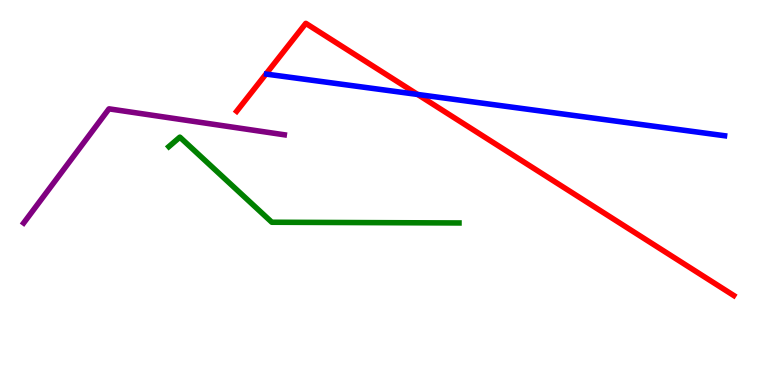[{'lines': ['blue', 'red'], 'intersections': [{'x': 5.39, 'y': 7.55}]}, {'lines': ['green', 'red'], 'intersections': []}, {'lines': ['purple', 'red'], 'intersections': []}, {'lines': ['blue', 'green'], 'intersections': []}, {'lines': ['blue', 'purple'], 'intersections': []}, {'lines': ['green', 'purple'], 'intersections': []}]